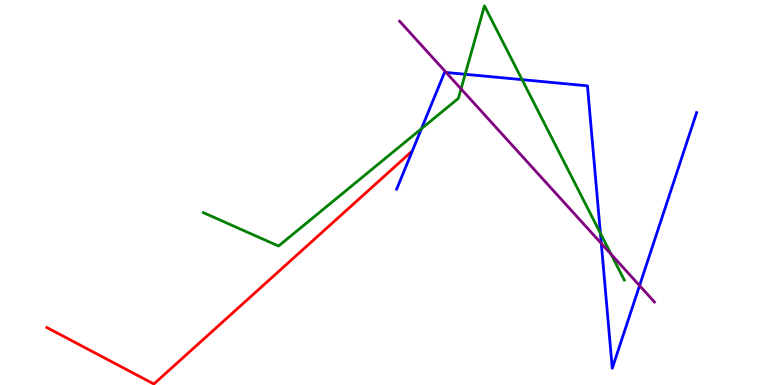[{'lines': ['blue', 'red'], 'intersections': []}, {'lines': ['green', 'red'], 'intersections': []}, {'lines': ['purple', 'red'], 'intersections': []}, {'lines': ['blue', 'green'], 'intersections': [{'x': 5.44, 'y': 6.66}, {'x': 6.0, 'y': 8.07}, {'x': 6.74, 'y': 7.93}, {'x': 7.75, 'y': 3.94}]}, {'lines': ['blue', 'purple'], 'intersections': [{'x': 5.76, 'y': 8.12}, {'x': 7.76, 'y': 3.68}, {'x': 8.25, 'y': 2.58}]}, {'lines': ['green', 'purple'], 'intersections': [{'x': 5.95, 'y': 7.69}, {'x': 7.89, 'y': 3.4}]}]